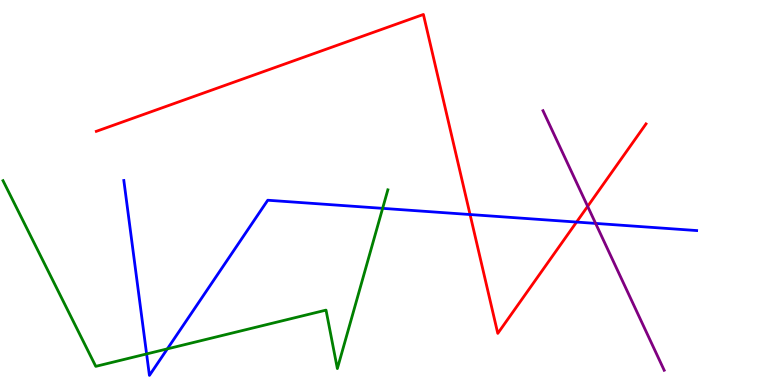[{'lines': ['blue', 'red'], 'intersections': [{'x': 6.07, 'y': 4.43}, {'x': 7.44, 'y': 4.23}]}, {'lines': ['green', 'red'], 'intersections': []}, {'lines': ['purple', 'red'], 'intersections': [{'x': 7.58, 'y': 4.64}]}, {'lines': ['blue', 'green'], 'intersections': [{'x': 1.89, 'y': 0.807}, {'x': 2.16, 'y': 0.938}, {'x': 4.94, 'y': 4.59}]}, {'lines': ['blue', 'purple'], 'intersections': [{'x': 7.69, 'y': 4.2}]}, {'lines': ['green', 'purple'], 'intersections': []}]